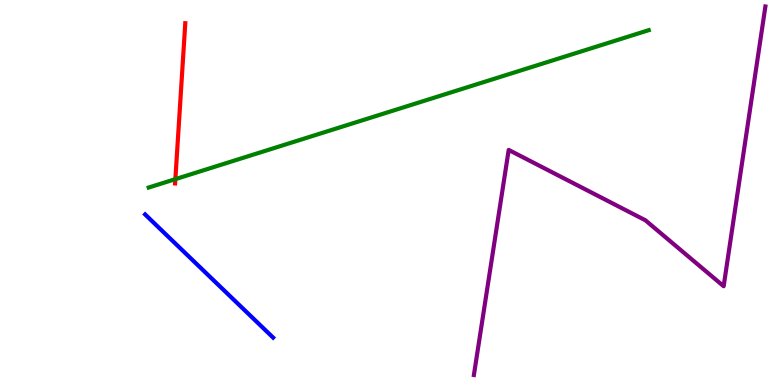[{'lines': ['blue', 'red'], 'intersections': []}, {'lines': ['green', 'red'], 'intersections': [{'x': 2.26, 'y': 5.35}]}, {'lines': ['purple', 'red'], 'intersections': []}, {'lines': ['blue', 'green'], 'intersections': []}, {'lines': ['blue', 'purple'], 'intersections': []}, {'lines': ['green', 'purple'], 'intersections': []}]